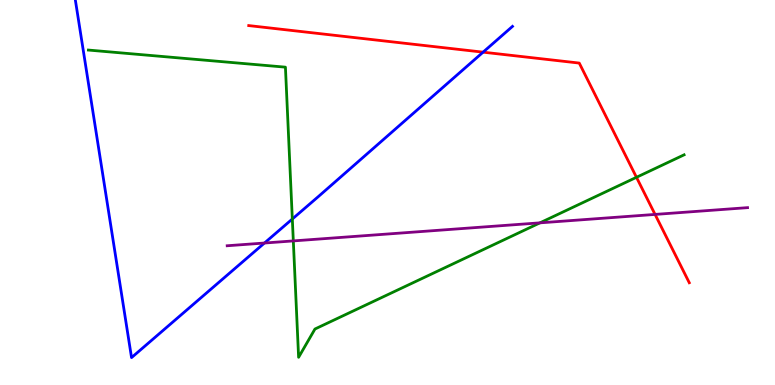[{'lines': ['blue', 'red'], 'intersections': [{'x': 6.23, 'y': 8.65}]}, {'lines': ['green', 'red'], 'intersections': [{'x': 8.21, 'y': 5.39}]}, {'lines': ['purple', 'red'], 'intersections': [{'x': 8.45, 'y': 4.43}]}, {'lines': ['blue', 'green'], 'intersections': [{'x': 3.77, 'y': 4.31}]}, {'lines': ['blue', 'purple'], 'intersections': [{'x': 3.41, 'y': 3.69}]}, {'lines': ['green', 'purple'], 'intersections': [{'x': 3.78, 'y': 3.74}, {'x': 6.97, 'y': 4.21}]}]